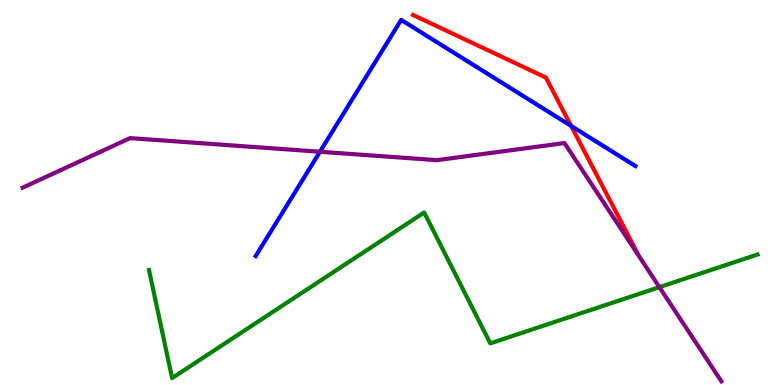[{'lines': ['blue', 'red'], 'intersections': [{'x': 7.37, 'y': 6.73}]}, {'lines': ['green', 'red'], 'intersections': []}, {'lines': ['purple', 'red'], 'intersections': []}, {'lines': ['blue', 'green'], 'intersections': []}, {'lines': ['blue', 'purple'], 'intersections': [{'x': 4.13, 'y': 6.06}]}, {'lines': ['green', 'purple'], 'intersections': [{'x': 8.51, 'y': 2.54}]}]